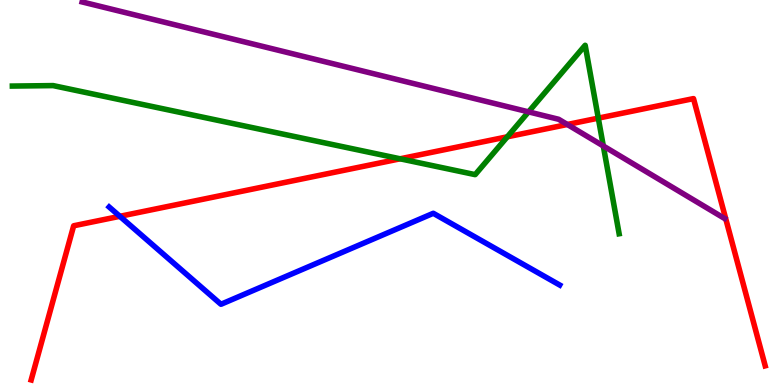[{'lines': ['blue', 'red'], 'intersections': [{'x': 1.55, 'y': 4.38}]}, {'lines': ['green', 'red'], 'intersections': [{'x': 5.16, 'y': 5.88}, {'x': 6.55, 'y': 6.45}, {'x': 7.72, 'y': 6.93}]}, {'lines': ['purple', 'red'], 'intersections': [{'x': 7.32, 'y': 6.77}]}, {'lines': ['blue', 'green'], 'intersections': []}, {'lines': ['blue', 'purple'], 'intersections': []}, {'lines': ['green', 'purple'], 'intersections': [{'x': 6.82, 'y': 7.09}, {'x': 7.78, 'y': 6.21}]}]